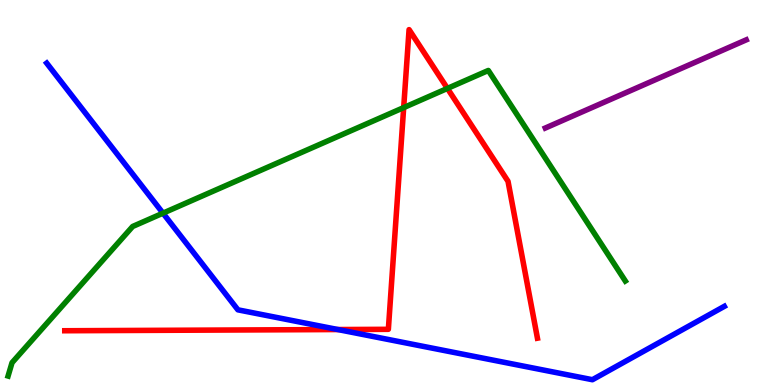[{'lines': ['blue', 'red'], 'intersections': [{'x': 4.36, 'y': 1.44}]}, {'lines': ['green', 'red'], 'intersections': [{'x': 5.21, 'y': 7.21}, {'x': 5.77, 'y': 7.7}]}, {'lines': ['purple', 'red'], 'intersections': []}, {'lines': ['blue', 'green'], 'intersections': [{'x': 2.1, 'y': 4.46}]}, {'lines': ['blue', 'purple'], 'intersections': []}, {'lines': ['green', 'purple'], 'intersections': []}]